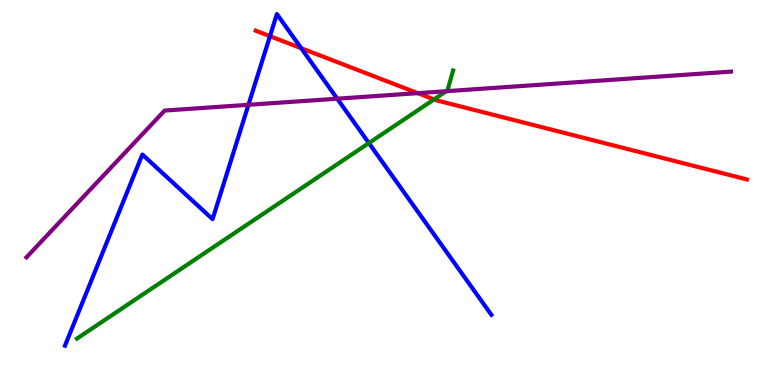[{'lines': ['blue', 'red'], 'intersections': [{'x': 3.48, 'y': 9.06}, {'x': 3.89, 'y': 8.75}]}, {'lines': ['green', 'red'], 'intersections': [{'x': 5.6, 'y': 7.42}]}, {'lines': ['purple', 'red'], 'intersections': [{'x': 5.39, 'y': 7.58}]}, {'lines': ['blue', 'green'], 'intersections': [{'x': 4.76, 'y': 6.28}]}, {'lines': ['blue', 'purple'], 'intersections': [{'x': 3.21, 'y': 7.28}, {'x': 4.35, 'y': 7.44}]}, {'lines': ['green', 'purple'], 'intersections': [{'x': 5.76, 'y': 7.63}]}]